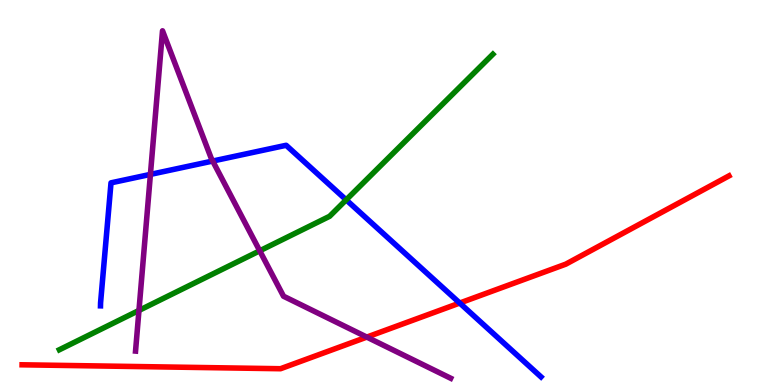[{'lines': ['blue', 'red'], 'intersections': [{'x': 5.93, 'y': 2.13}]}, {'lines': ['green', 'red'], 'intersections': []}, {'lines': ['purple', 'red'], 'intersections': [{'x': 4.73, 'y': 1.24}]}, {'lines': ['blue', 'green'], 'intersections': [{'x': 4.47, 'y': 4.81}]}, {'lines': ['blue', 'purple'], 'intersections': [{'x': 1.94, 'y': 5.47}, {'x': 2.74, 'y': 5.82}]}, {'lines': ['green', 'purple'], 'intersections': [{'x': 1.79, 'y': 1.94}, {'x': 3.35, 'y': 3.49}]}]